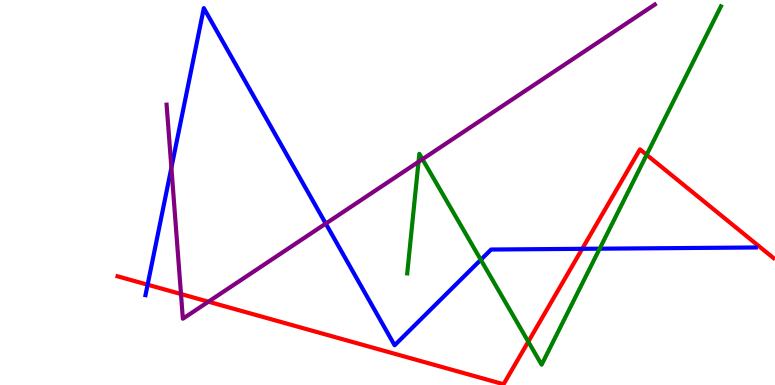[{'lines': ['blue', 'red'], 'intersections': [{'x': 1.9, 'y': 2.61}, {'x': 7.51, 'y': 3.54}]}, {'lines': ['green', 'red'], 'intersections': [{'x': 6.82, 'y': 1.13}, {'x': 8.34, 'y': 5.98}]}, {'lines': ['purple', 'red'], 'intersections': [{'x': 2.34, 'y': 2.36}, {'x': 2.69, 'y': 2.16}]}, {'lines': ['blue', 'green'], 'intersections': [{'x': 6.2, 'y': 3.25}, {'x': 7.74, 'y': 3.54}]}, {'lines': ['blue', 'purple'], 'intersections': [{'x': 2.21, 'y': 5.64}, {'x': 4.2, 'y': 4.19}]}, {'lines': ['green', 'purple'], 'intersections': [{'x': 5.4, 'y': 5.8}, {'x': 5.45, 'y': 5.86}]}]